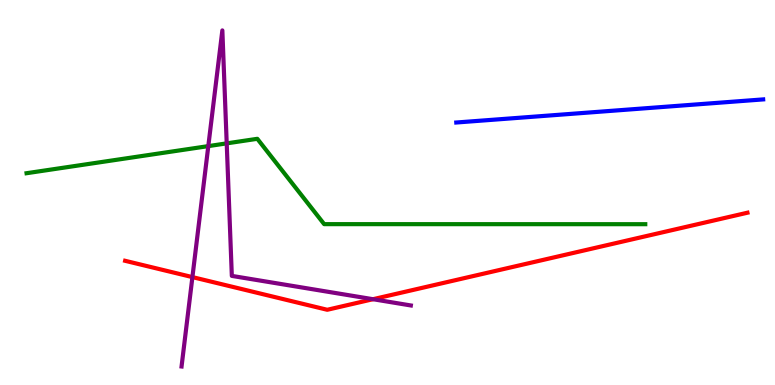[{'lines': ['blue', 'red'], 'intersections': []}, {'lines': ['green', 'red'], 'intersections': []}, {'lines': ['purple', 'red'], 'intersections': [{'x': 2.48, 'y': 2.8}, {'x': 4.81, 'y': 2.23}]}, {'lines': ['blue', 'green'], 'intersections': []}, {'lines': ['blue', 'purple'], 'intersections': []}, {'lines': ['green', 'purple'], 'intersections': [{'x': 2.69, 'y': 6.2}, {'x': 2.93, 'y': 6.28}]}]